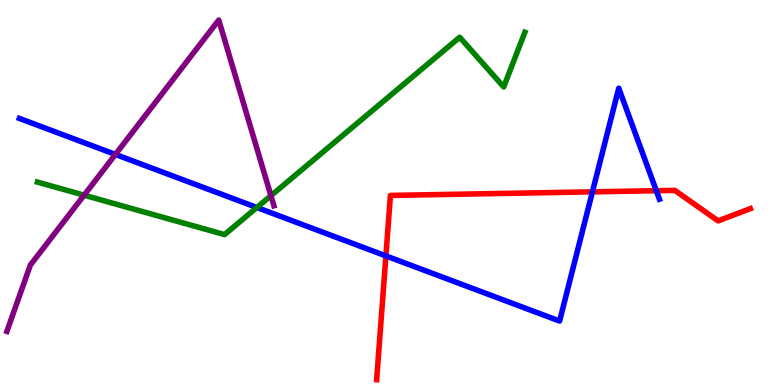[{'lines': ['blue', 'red'], 'intersections': [{'x': 4.98, 'y': 3.35}, {'x': 7.64, 'y': 5.02}, {'x': 8.47, 'y': 5.05}]}, {'lines': ['green', 'red'], 'intersections': []}, {'lines': ['purple', 'red'], 'intersections': []}, {'lines': ['blue', 'green'], 'intersections': [{'x': 3.31, 'y': 4.61}]}, {'lines': ['blue', 'purple'], 'intersections': [{'x': 1.49, 'y': 5.99}]}, {'lines': ['green', 'purple'], 'intersections': [{'x': 1.09, 'y': 4.93}, {'x': 3.5, 'y': 4.92}]}]